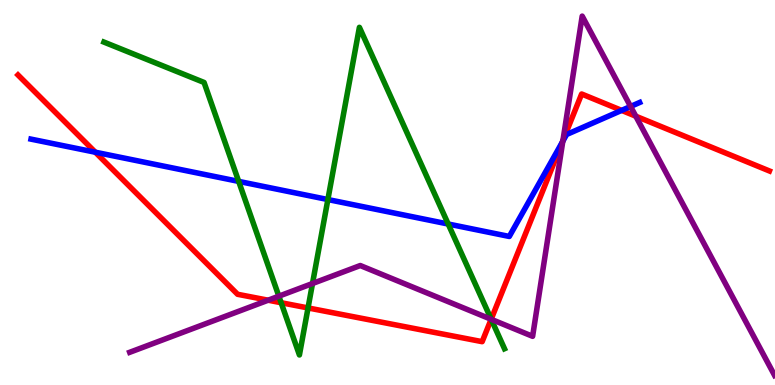[{'lines': ['blue', 'red'], 'intersections': [{'x': 1.23, 'y': 6.05}, {'x': 7.26, 'y': 6.31}, {'x': 8.02, 'y': 7.13}]}, {'lines': ['green', 'red'], 'intersections': [{'x': 3.63, 'y': 2.14}, {'x': 3.97, 'y': 2.0}, {'x': 6.34, 'y': 1.71}]}, {'lines': ['purple', 'red'], 'intersections': [{'x': 3.46, 'y': 2.2}, {'x': 6.34, 'y': 1.71}, {'x': 7.26, 'y': 6.35}, {'x': 8.2, 'y': 6.98}]}, {'lines': ['blue', 'green'], 'intersections': [{'x': 3.08, 'y': 5.29}, {'x': 4.23, 'y': 4.82}, {'x': 5.78, 'y': 4.18}]}, {'lines': ['blue', 'purple'], 'intersections': [{'x': 7.26, 'y': 6.33}, {'x': 8.14, 'y': 7.23}]}, {'lines': ['green', 'purple'], 'intersections': [{'x': 3.6, 'y': 2.31}, {'x': 4.03, 'y': 2.64}, {'x': 6.34, 'y': 1.71}]}]